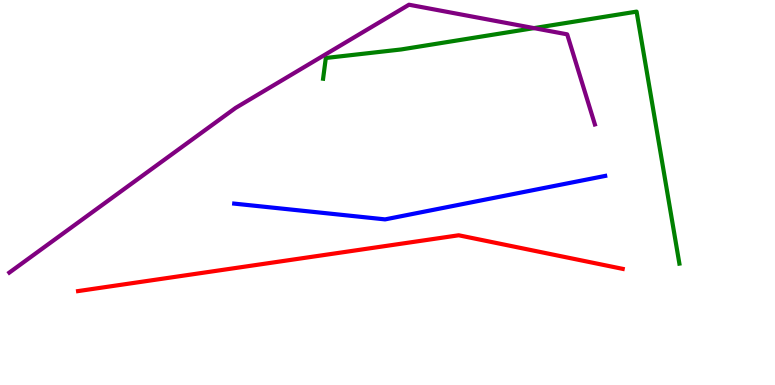[{'lines': ['blue', 'red'], 'intersections': []}, {'lines': ['green', 'red'], 'intersections': []}, {'lines': ['purple', 'red'], 'intersections': []}, {'lines': ['blue', 'green'], 'intersections': []}, {'lines': ['blue', 'purple'], 'intersections': []}, {'lines': ['green', 'purple'], 'intersections': [{'x': 6.89, 'y': 9.27}]}]